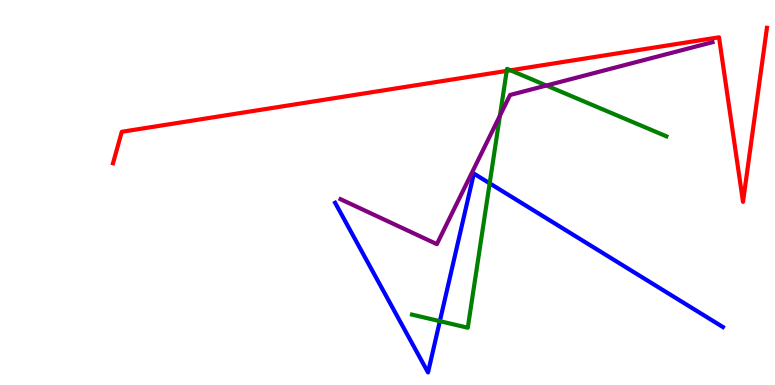[{'lines': ['blue', 'red'], 'intersections': []}, {'lines': ['green', 'red'], 'intersections': [{'x': 6.54, 'y': 8.16}, {'x': 6.59, 'y': 8.17}]}, {'lines': ['purple', 'red'], 'intersections': []}, {'lines': ['blue', 'green'], 'intersections': [{'x': 5.68, 'y': 1.66}, {'x': 6.32, 'y': 5.24}]}, {'lines': ['blue', 'purple'], 'intersections': []}, {'lines': ['green', 'purple'], 'intersections': [{'x': 6.45, 'y': 7.0}, {'x': 7.05, 'y': 7.78}]}]